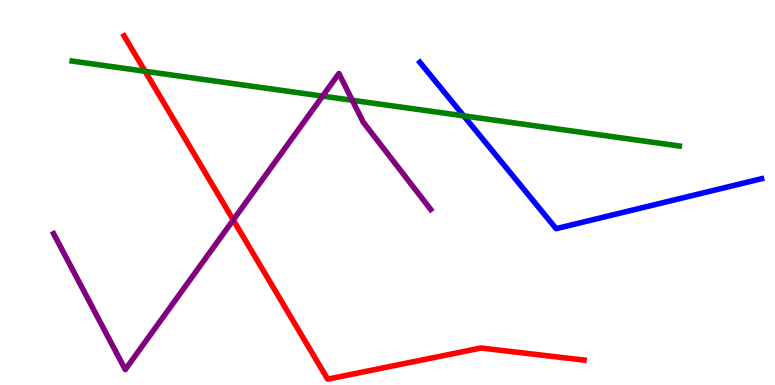[{'lines': ['blue', 'red'], 'intersections': []}, {'lines': ['green', 'red'], 'intersections': [{'x': 1.87, 'y': 8.15}]}, {'lines': ['purple', 'red'], 'intersections': [{'x': 3.01, 'y': 4.29}]}, {'lines': ['blue', 'green'], 'intersections': [{'x': 5.98, 'y': 6.99}]}, {'lines': ['blue', 'purple'], 'intersections': []}, {'lines': ['green', 'purple'], 'intersections': [{'x': 4.16, 'y': 7.5}, {'x': 4.55, 'y': 7.4}]}]